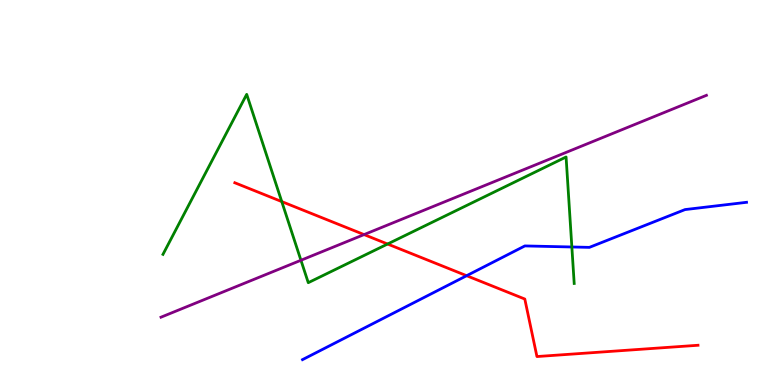[{'lines': ['blue', 'red'], 'intersections': [{'x': 6.02, 'y': 2.84}]}, {'lines': ['green', 'red'], 'intersections': [{'x': 3.64, 'y': 4.76}, {'x': 5.0, 'y': 3.66}]}, {'lines': ['purple', 'red'], 'intersections': [{'x': 4.7, 'y': 3.91}]}, {'lines': ['blue', 'green'], 'intersections': [{'x': 7.38, 'y': 3.58}]}, {'lines': ['blue', 'purple'], 'intersections': []}, {'lines': ['green', 'purple'], 'intersections': [{'x': 3.88, 'y': 3.24}]}]